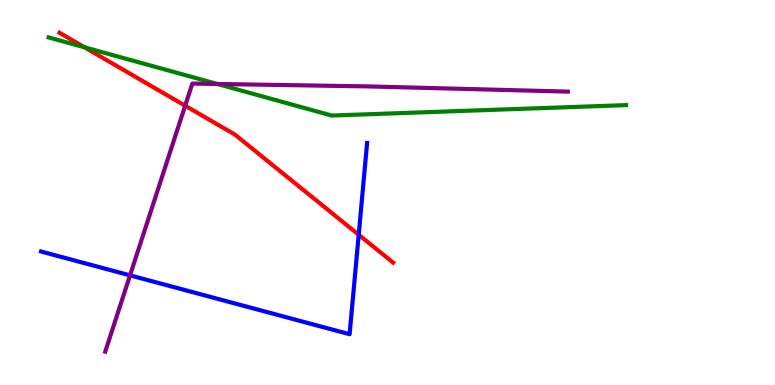[{'lines': ['blue', 'red'], 'intersections': [{'x': 4.63, 'y': 3.9}]}, {'lines': ['green', 'red'], 'intersections': [{'x': 1.09, 'y': 8.77}]}, {'lines': ['purple', 'red'], 'intersections': [{'x': 2.39, 'y': 7.25}]}, {'lines': ['blue', 'green'], 'intersections': []}, {'lines': ['blue', 'purple'], 'intersections': [{'x': 1.68, 'y': 2.85}]}, {'lines': ['green', 'purple'], 'intersections': [{'x': 2.8, 'y': 7.82}]}]